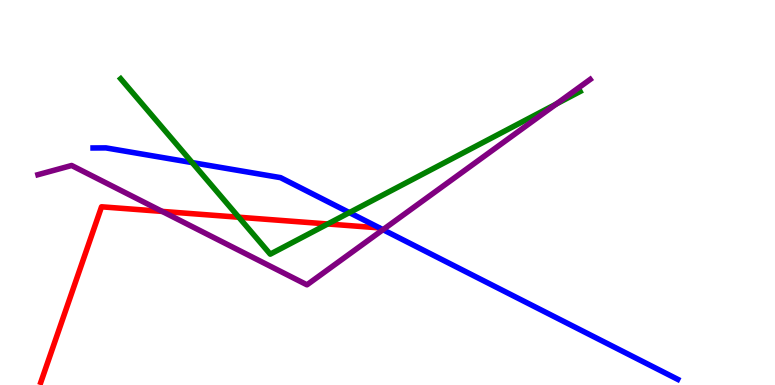[{'lines': ['blue', 'red'], 'intersections': []}, {'lines': ['green', 'red'], 'intersections': [{'x': 3.08, 'y': 4.36}, {'x': 4.23, 'y': 4.18}]}, {'lines': ['purple', 'red'], 'intersections': [{'x': 2.09, 'y': 4.51}]}, {'lines': ['blue', 'green'], 'intersections': [{'x': 2.48, 'y': 5.78}, {'x': 4.51, 'y': 4.48}]}, {'lines': ['blue', 'purple'], 'intersections': [{'x': 4.94, 'y': 4.03}]}, {'lines': ['green', 'purple'], 'intersections': [{'x': 7.18, 'y': 7.3}]}]